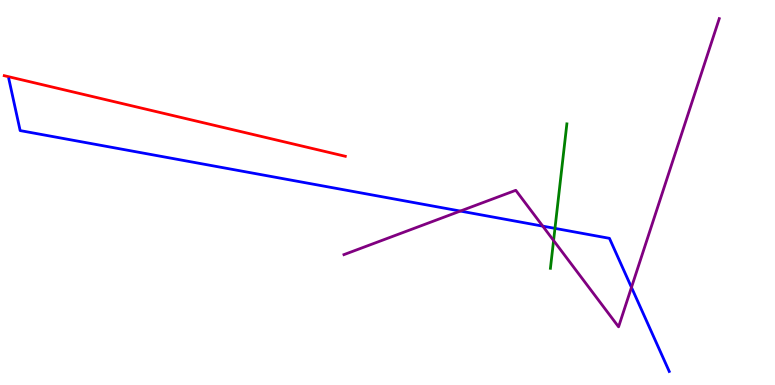[{'lines': ['blue', 'red'], 'intersections': []}, {'lines': ['green', 'red'], 'intersections': []}, {'lines': ['purple', 'red'], 'intersections': []}, {'lines': ['blue', 'green'], 'intersections': [{'x': 7.16, 'y': 4.07}]}, {'lines': ['blue', 'purple'], 'intersections': [{'x': 5.94, 'y': 4.52}, {'x': 7.0, 'y': 4.13}, {'x': 8.15, 'y': 2.54}]}, {'lines': ['green', 'purple'], 'intersections': [{'x': 7.14, 'y': 3.75}]}]